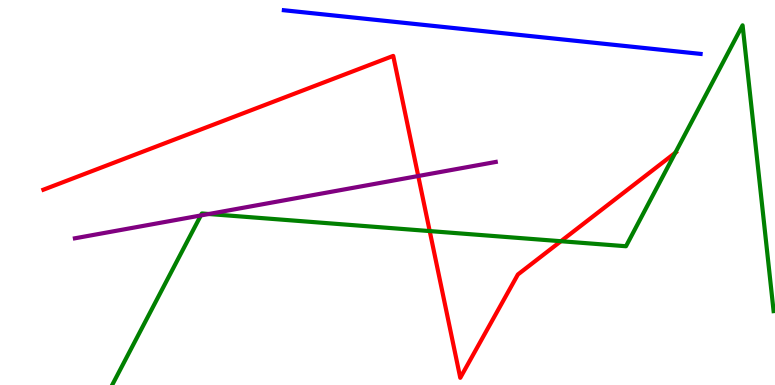[{'lines': ['blue', 'red'], 'intersections': []}, {'lines': ['green', 'red'], 'intersections': [{'x': 5.54, 'y': 4.0}, {'x': 7.24, 'y': 3.73}, {'x': 8.71, 'y': 6.03}]}, {'lines': ['purple', 'red'], 'intersections': [{'x': 5.4, 'y': 5.43}]}, {'lines': ['blue', 'green'], 'intersections': []}, {'lines': ['blue', 'purple'], 'intersections': []}, {'lines': ['green', 'purple'], 'intersections': [{'x': 2.59, 'y': 4.4}, {'x': 2.69, 'y': 4.44}]}]